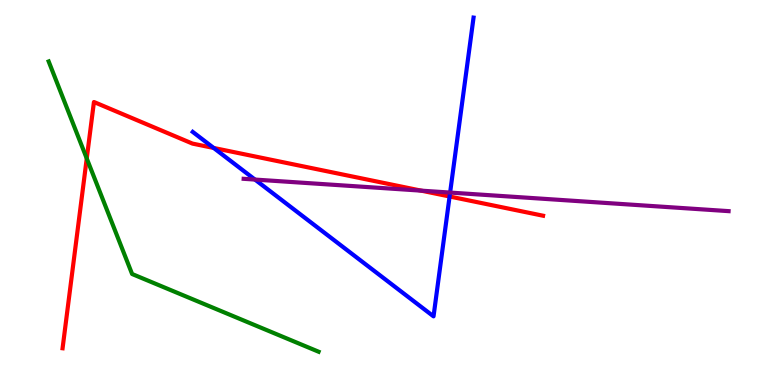[{'lines': ['blue', 'red'], 'intersections': [{'x': 2.76, 'y': 6.16}, {'x': 5.8, 'y': 4.9}]}, {'lines': ['green', 'red'], 'intersections': [{'x': 1.12, 'y': 5.88}]}, {'lines': ['purple', 'red'], 'intersections': [{'x': 5.43, 'y': 5.05}]}, {'lines': ['blue', 'green'], 'intersections': []}, {'lines': ['blue', 'purple'], 'intersections': [{'x': 3.29, 'y': 5.34}, {'x': 5.81, 'y': 5.0}]}, {'lines': ['green', 'purple'], 'intersections': []}]